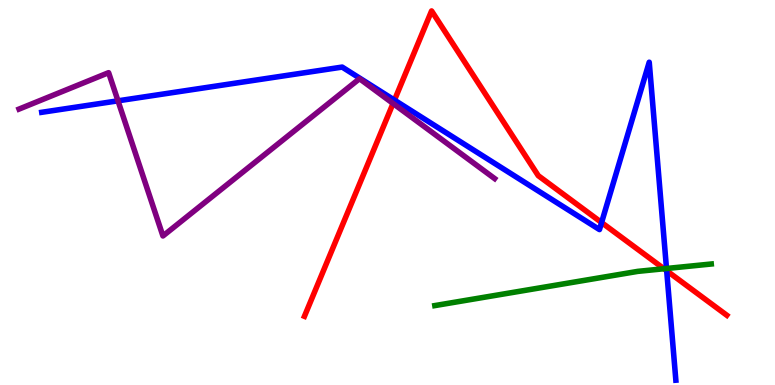[{'lines': ['blue', 'red'], 'intersections': [{'x': 5.09, 'y': 7.4}, {'x': 7.76, 'y': 4.22}, {'x': 8.6, 'y': 2.97}]}, {'lines': ['green', 'red'], 'intersections': [{'x': 8.57, 'y': 3.02}]}, {'lines': ['purple', 'red'], 'intersections': [{'x': 5.07, 'y': 7.31}]}, {'lines': ['blue', 'green'], 'intersections': [{'x': 8.6, 'y': 3.03}]}, {'lines': ['blue', 'purple'], 'intersections': [{'x': 1.52, 'y': 7.38}]}, {'lines': ['green', 'purple'], 'intersections': []}]